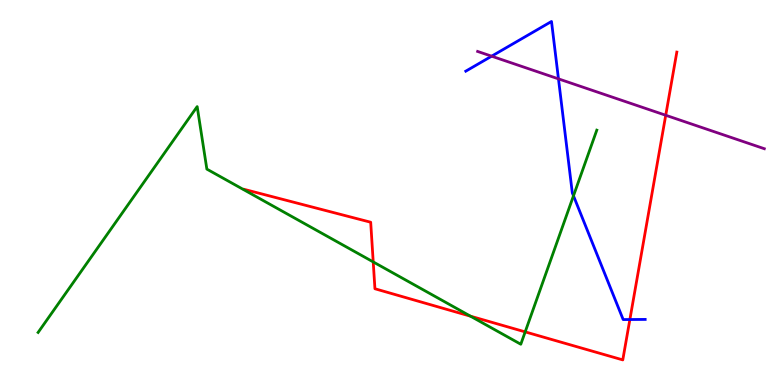[{'lines': ['blue', 'red'], 'intersections': [{'x': 8.13, 'y': 1.7}]}, {'lines': ['green', 'red'], 'intersections': [{'x': 4.82, 'y': 3.2}, {'x': 6.07, 'y': 1.79}, {'x': 6.78, 'y': 1.38}]}, {'lines': ['purple', 'red'], 'intersections': [{'x': 8.59, 'y': 7.01}]}, {'lines': ['blue', 'green'], 'intersections': [{'x': 7.4, 'y': 4.91}]}, {'lines': ['blue', 'purple'], 'intersections': [{'x': 6.34, 'y': 8.54}, {'x': 7.21, 'y': 7.95}]}, {'lines': ['green', 'purple'], 'intersections': []}]